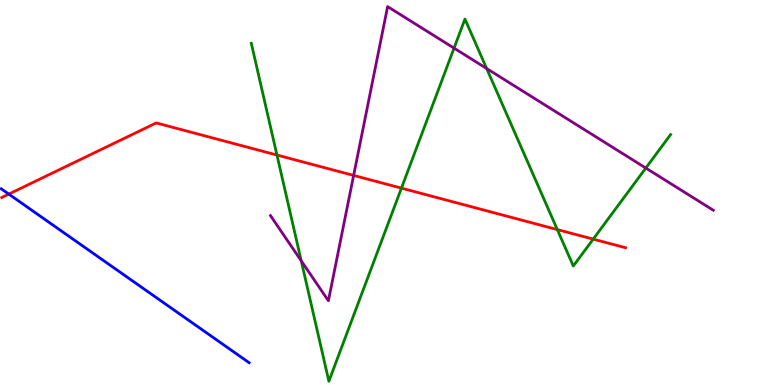[{'lines': ['blue', 'red'], 'intersections': [{'x': 0.113, 'y': 4.96}]}, {'lines': ['green', 'red'], 'intersections': [{'x': 3.57, 'y': 5.97}, {'x': 5.18, 'y': 5.11}, {'x': 7.19, 'y': 4.04}, {'x': 7.65, 'y': 3.79}]}, {'lines': ['purple', 'red'], 'intersections': [{'x': 4.56, 'y': 5.44}]}, {'lines': ['blue', 'green'], 'intersections': []}, {'lines': ['blue', 'purple'], 'intersections': []}, {'lines': ['green', 'purple'], 'intersections': [{'x': 3.89, 'y': 3.23}, {'x': 5.86, 'y': 8.75}, {'x': 6.28, 'y': 8.22}, {'x': 8.33, 'y': 5.64}]}]